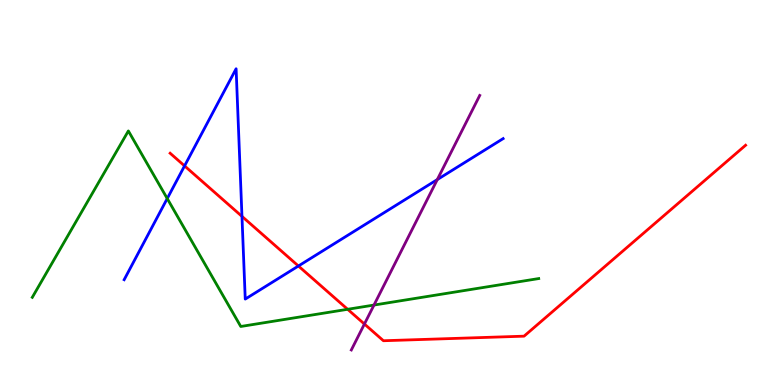[{'lines': ['blue', 'red'], 'intersections': [{'x': 2.38, 'y': 5.69}, {'x': 3.12, 'y': 4.38}, {'x': 3.85, 'y': 3.09}]}, {'lines': ['green', 'red'], 'intersections': [{'x': 4.49, 'y': 1.97}]}, {'lines': ['purple', 'red'], 'intersections': [{'x': 4.7, 'y': 1.58}]}, {'lines': ['blue', 'green'], 'intersections': [{'x': 2.16, 'y': 4.84}]}, {'lines': ['blue', 'purple'], 'intersections': [{'x': 5.64, 'y': 5.34}]}, {'lines': ['green', 'purple'], 'intersections': [{'x': 4.83, 'y': 2.08}]}]